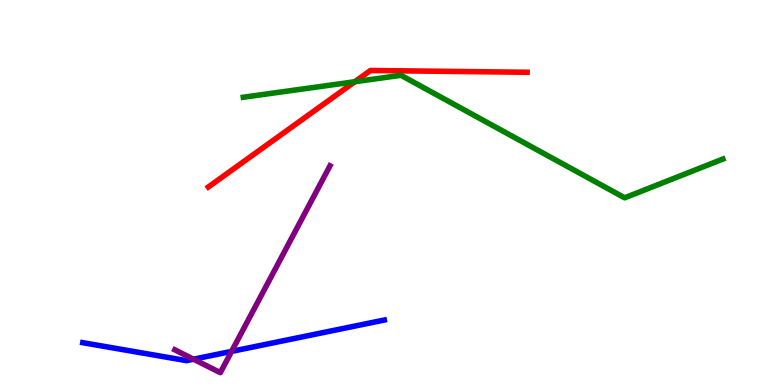[{'lines': ['blue', 'red'], 'intersections': []}, {'lines': ['green', 'red'], 'intersections': [{'x': 4.58, 'y': 7.88}]}, {'lines': ['purple', 'red'], 'intersections': []}, {'lines': ['blue', 'green'], 'intersections': []}, {'lines': ['blue', 'purple'], 'intersections': [{'x': 2.5, 'y': 0.67}, {'x': 2.99, 'y': 0.873}]}, {'lines': ['green', 'purple'], 'intersections': []}]